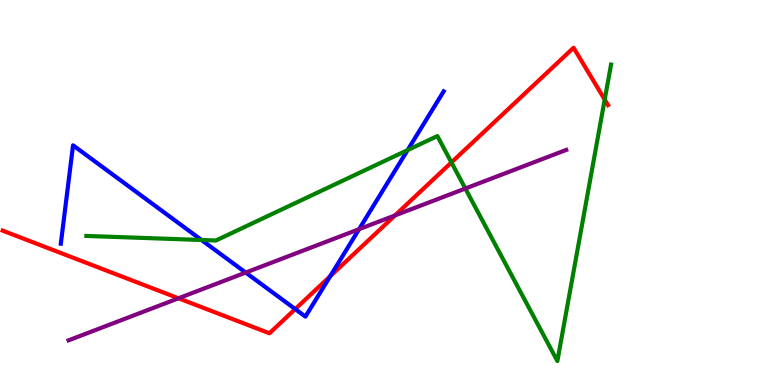[{'lines': ['blue', 'red'], 'intersections': [{'x': 3.81, 'y': 1.97}, {'x': 4.26, 'y': 2.83}]}, {'lines': ['green', 'red'], 'intersections': [{'x': 5.82, 'y': 5.78}, {'x': 7.8, 'y': 7.41}]}, {'lines': ['purple', 'red'], 'intersections': [{'x': 2.3, 'y': 2.25}, {'x': 5.1, 'y': 4.4}]}, {'lines': ['blue', 'green'], 'intersections': [{'x': 2.6, 'y': 3.77}, {'x': 5.26, 'y': 6.1}]}, {'lines': ['blue', 'purple'], 'intersections': [{'x': 3.17, 'y': 2.92}, {'x': 4.63, 'y': 4.05}]}, {'lines': ['green', 'purple'], 'intersections': [{'x': 6.0, 'y': 5.1}]}]